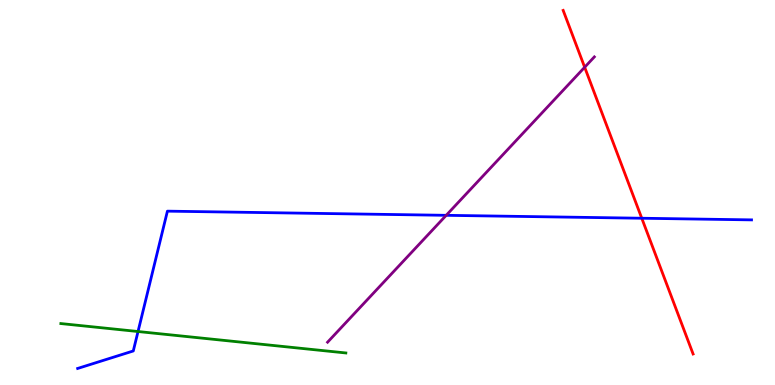[{'lines': ['blue', 'red'], 'intersections': [{'x': 8.28, 'y': 4.33}]}, {'lines': ['green', 'red'], 'intersections': []}, {'lines': ['purple', 'red'], 'intersections': [{'x': 7.54, 'y': 8.25}]}, {'lines': ['blue', 'green'], 'intersections': [{'x': 1.78, 'y': 1.39}]}, {'lines': ['blue', 'purple'], 'intersections': [{'x': 5.76, 'y': 4.41}]}, {'lines': ['green', 'purple'], 'intersections': []}]